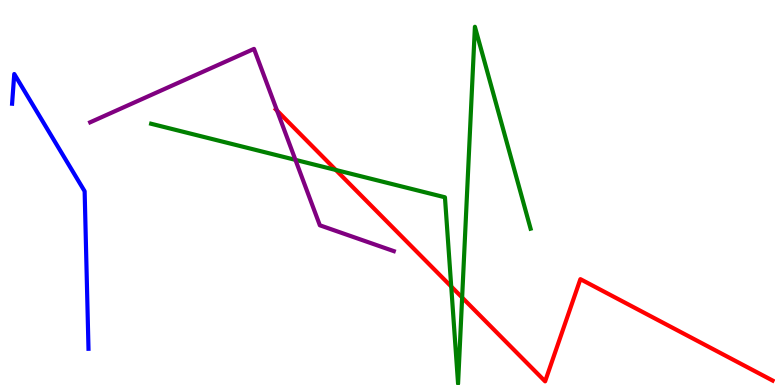[{'lines': ['blue', 'red'], 'intersections': []}, {'lines': ['green', 'red'], 'intersections': [{'x': 4.33, 'y': 5.58}, {'x': 5.82, 'y': 2.56}, {'x': 5.96, 'y': 2.27}]}, {'lines': ['purple', 'red'], 'intersections': [{'x': 3.57, 'y': 7.13}]}, {'lines': ['blue', 'green'], 'intersections': []}, {'lines': ['blue', 'purple'], 'intersections': []}, {'lines': ['green', 'purple'], 'intersections': [{'x': 3.81, 'y': 5.85}]}]